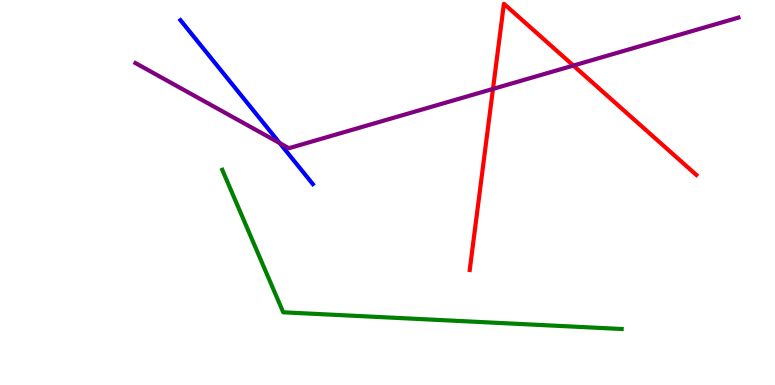[{'lines': ['blue', 'red'], 'intersections': []}, {'lines': ['green', 'red'], 'intersections': []}, {'lines': ['purple', 'red'], 'intersections': [{'x': 6.36, 'y': 7.69}, {'x': 7.4, 'y': 8.3}]}, {'lines': ['blue', 'green'], 'intersections': []}, {'lines': ['blue', 'purple'], 'intersections': [{'x': 3.61, 'y': 6.28}]}, {'lines': ['green', 'purple'], 'intersections': []}]